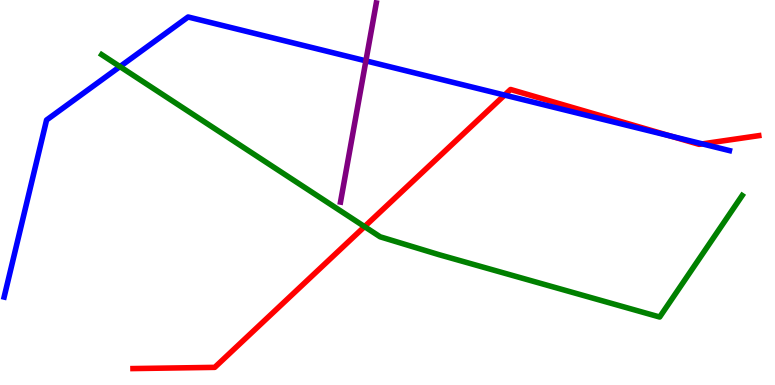[{'lines': ['blue', 'red'], 'intersections': [{'x': 6.51, 'y': 7.53}, {'x': 8.66, 'y': 6.46}, {'x': 9.06, 'y': 6.26}]}, {'lines': ['green', 'red'], 'intersections': [{'x': 4.7, 'y': 4.11}]}, {'lines': ['purple', 'red'], 'intersections': []}, {'lines': ['blue', 'green'], 'intersections': [{'x': 1.55, 'y': 8.27}]}, {'lines': ['blue', 'purple'], 'intersections': [{'x': 4.72, 'y': 8.42}]}, {'lines': ['green', 'purple'], 'intersections': []}]